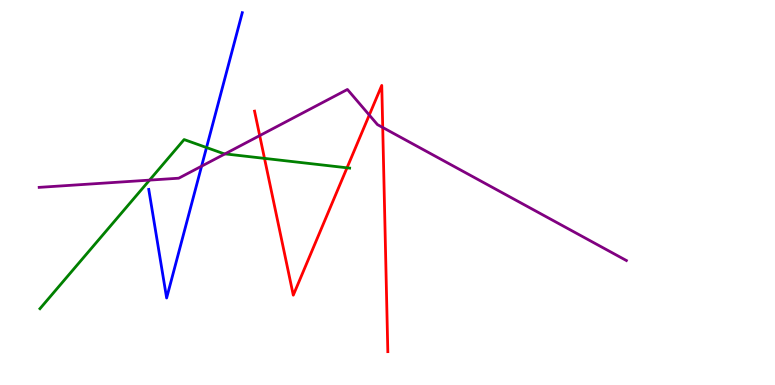[{'lines': ['blue', 'red'], 'intersections': []}, {'lines': ['green', 'red'], 'intersections': [{'x': 3.41, 'y': 5.89}, {'x': 4.48, 'y': 5.64}]}, {'lines': ['purple', 'red'], 'intersections': [{'x': 3.35, 'y': 6.48}, {'x': 4.76, 'y': 7.01}, {'x': 4.94, 'y': 6.69}]}, {'lines': ['blue', 'green'], 'intersections': [{'x': 2.66, 'y': 6.17}]}, {'lines': ['blue', 'purple'], 'intersections': [{'x': 2.6, 'y': 5.68}]}, {'lines': ['green', 'purple'], 'intersections': [{'x': 1.93, 'y': 5.32}, {'x': 2.9, 'y': 6.0}]}]